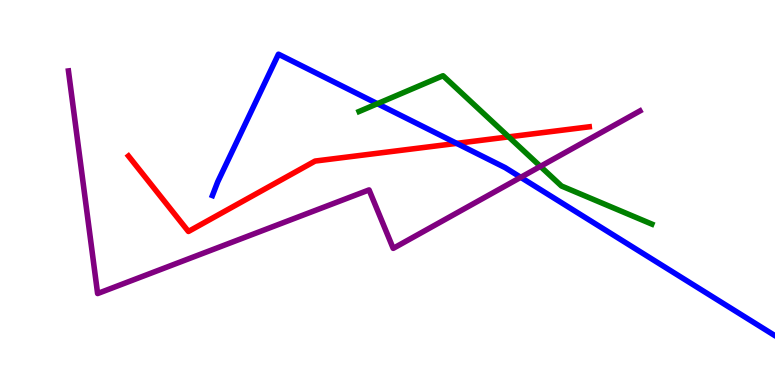[{'lines': ['blue', 'red'], 'intersections': [{'x': 5.89, 'y': 6.28}]}, {'lines': ['green', 'red'], 'intersections': [{'x': 6.56, 'y': 6.44}]}, {'lines': ['purple', 'red'], 'intersections': []}, {'lines': ['blue', 'green'], 'intersections': [{'x': 4.87, 'y': 7.31}]}, {'lines': ['blue', 'purple'], 'intersections': [{'x': 6.72, 'y': 5.39}]}, {'lines': ['green', 'purple'], 'intersections': [{'x': 6.97, 'y': 5.68}]}]